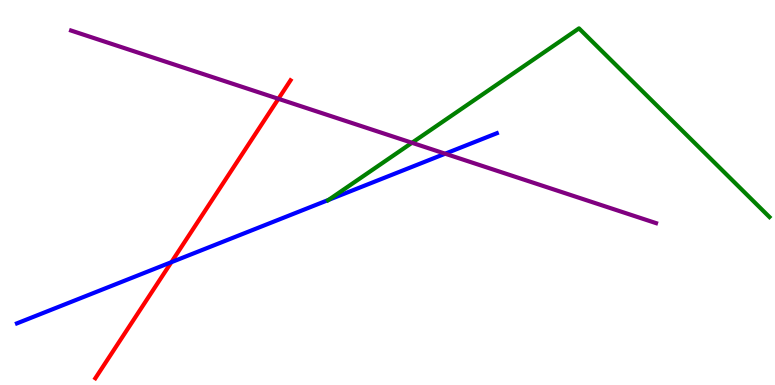[{'lines': ['blue', 'red'], 'intersections': [{'x': 2.21, 'y': 3.19}]}, {'lines': ['green', 'red'], 'intersections': []}, {'lines': ['purple', 'red'], 'intersections': [{'x': 3.59, 'y': 7.43}]}, {'lines': ['blue', 'green'], 'intersections': [{'x': 4.24, 'y': 4.81}]}, {'lines': ['blue', 'purple'], 'intersections': [{'x': 5.74, 'y': 6.01}]}, {'lines': ['green', 'purple'], 'intersections': [{'x': 5.32, 'y': 6.29}]}]